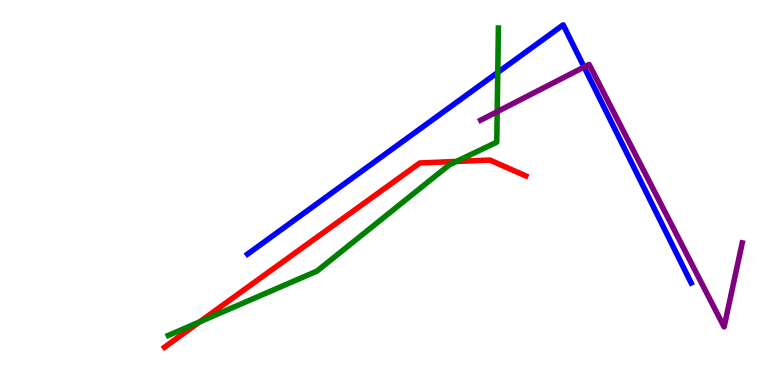[{'lines': ['blue', 'red'], 'intersections': []}, {'lines': ['green', 'red'], 'intersections': [{'x': 2.58, 'y': 1.64}, {'x': 5.89, 'y': 5.81}]}, {'lines': ['purple', 'red'], 'intersections': []}, {'lines': ['blue', 'green'], 'intersections': [{'x': 6.42, 'y': 8.12}]}, {'lines': ['blue', 'purple'], 'intersections': [{'x': 7.54, 'y': 8.26}]}, {'lines': ['green', 'purple'], 'intersections': [{'x': 6.42, 'y': 7.1}]}]